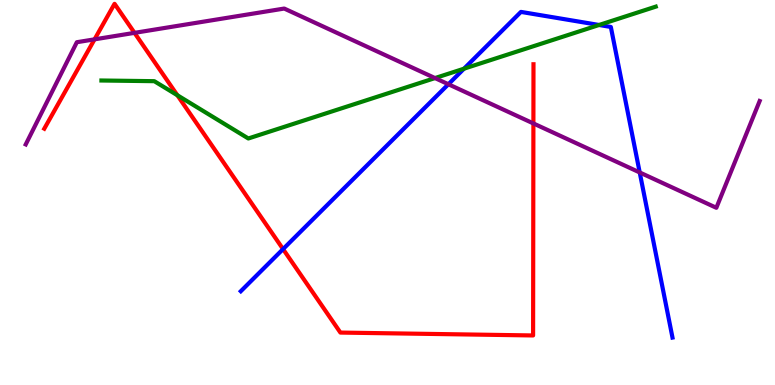[{'lines': ['blue', 'red'], 'intersections': [{'x': 3.65, 'y': 3.53}]}, {'lines': ['green', 'red'], 'intersections': [{'x': 2.29, 'y': 7.53}]}, {'lines': ['purple', 'red'], 'intersections': [{'x': 1.22, 'y': 8.98}, {'x': 1.74, 'y': 9.15}, {'x': 6.88, 'y': 6.79}]}, {'lines': ['blue', 'green'], 'intersections': [{'x': 5.99, 'y': 8.22}, {'x': 7.73, 'y': 9.35}]}, {'lines': ['blue', 'purple'], 'intersections': [{'x': 5.79, 'y': 7.81}, {'x': 8.25, 'y': 5.52}]}, {'lines': ['green', 'purple'], 'intersections': [{'x': 5.61, 'y': 7.97}]}]